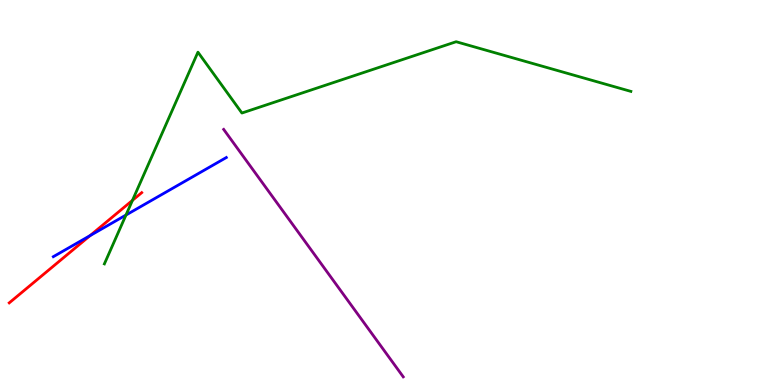[{'lines': ['blue', 'red'], 'intersections': [{'x': 1.16, 'y': 3.88}]}, {'lines': ['green', 'red'], 'intersections': [{'x': 1.71, 'y': 4.8}]}, {'lines': ['purple', 'red'], 'intersections': []}, {'lines': ['blue', 'green'], 'intersections': [{'x': 1.63, 'y': 4.41}]}, {'lines': ['blue', 'purple'], 'intersections': []}, {'lines': ['green', 'purple'], 'intersections': []}]